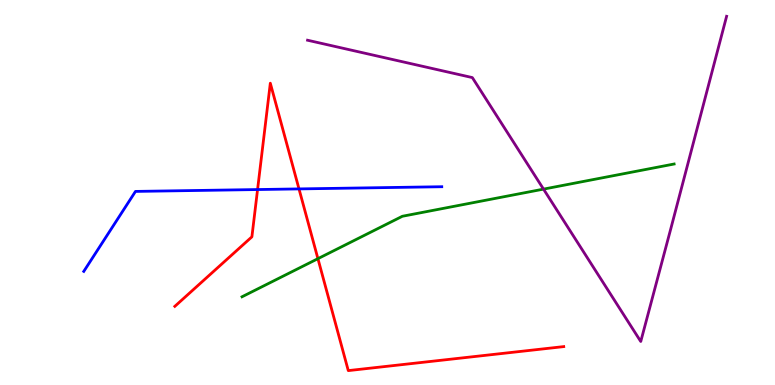[{'lines': ['blue', 'red'], 'intersections': [{'x': 3.32, 'y': 5.08}, {'x': 3.86, 'y': 5.09}]}, {'lines': ['green', 'red'], 'intersections': [{'x': 4.1, 'y': 3.28}]}, {'lines': ['purple', 'red'], 'intersections': []}, {'lines': ['blue', 'green'], 'intersections': []}, {'lines': ['blue', 'purple'], 'intersections': []}, {'lines': ['green', 'purple'], 'intersections': [{'x': 7.01, 'y': 5.09}]}]